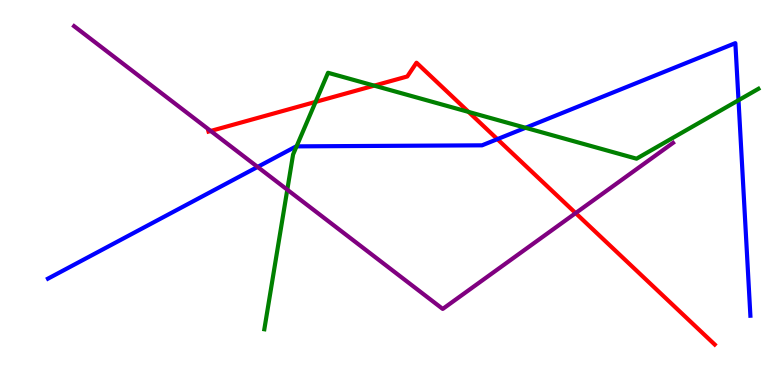[{'lines': ['blue', 'red'], 'intersections': [{'x': 6.42, 'y': 6.39}]}, {'lines': ['green', 'red'], 'intersections': [{'x': 4.07, 'y': 7.35}, {'x': 4.83, 'y': 7.78}, {'x': 6.05, 'y': 7.09}]}, {'lines': ['purple', 'red'], 'intersections': [{'x': 2.72, 'y': 6.6}, {'x': 7.43, 'y': 4.47}]}, {'lines': ['blue', 'green'], 'intersections': [{'x': 3.83, 'y': 6.2}, {'x': 6.78, 'y': 6.68}, {'x': 9.53, 'y': 7.4}]}, {'lines': ['blue', 'purple'], 'intersections': [{'x': 3.32, 'y': 5.66}]}, {'lines': ['green', 'purple'], 'intersections': [{'x': 3.71, 'y': 5.07}]}]